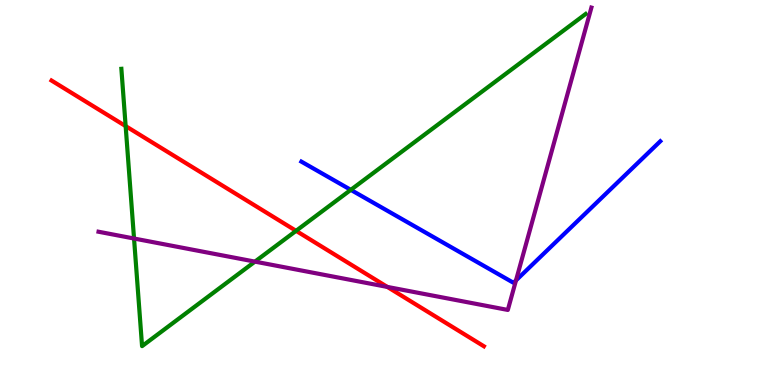[{'lines': ['blue', 'red'], 'intersections': []}, {'lines': ['green', 'red'], 'intersections': [{'x': 1.62, 'y': 6.72}, {'x': 3.82, 'y': 4.0}]}, {'lines': ['purple', 'red'], 'intersections': [{'x': 5.0, 'y': 2.55}]}, {'lines': ['blue', 'green'], 'intersections': [{'x': 4.53, 'y': 5.07}]}, {'lines': ['blue', 'purple'], 'intersections': [{'x': 6.66, 'y': 2.72}]}, {'lines': ['green', 'purple'], 'intersections': [{'x': 1.73, 'y': 3.8}, {'x': 3.29, 'y': 3.2}]}]